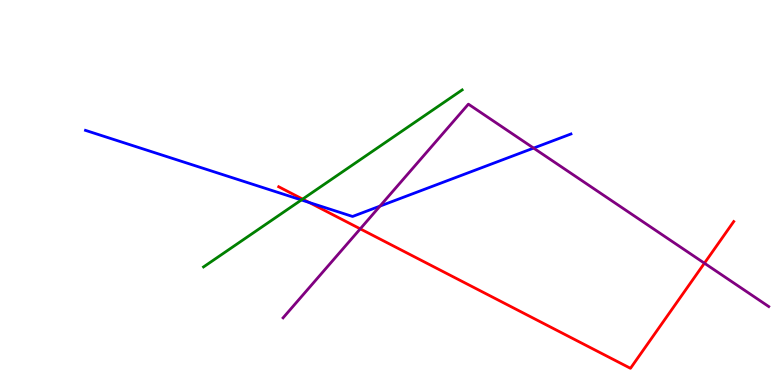[{'lines': ['blue', 'red'], 'intersections': [{'x': 3.99, 'y': 4.74}]}, {'lines': ['green', 'red'], 'intersections': [{'x': 3.9, 'y': 4.83}]}, {'lines': ['purple', 'red'], 'intersections': [{'x': 4.65, 'y': 4.06}, {'x': 9.09, 'y': 3.16}]}, {'lines': ['blue', 'green'], 'intersections': [{'x': 3.89, 'y': 4.81}]}, {'lines': ['blue', 'purple'], 'intersections': [{'x': 4.9, 'y': 4.65}, {'x': 6.89, 'y': 6.15}]}, {'lines': ['green', 'purple'], 'intersections': []}]